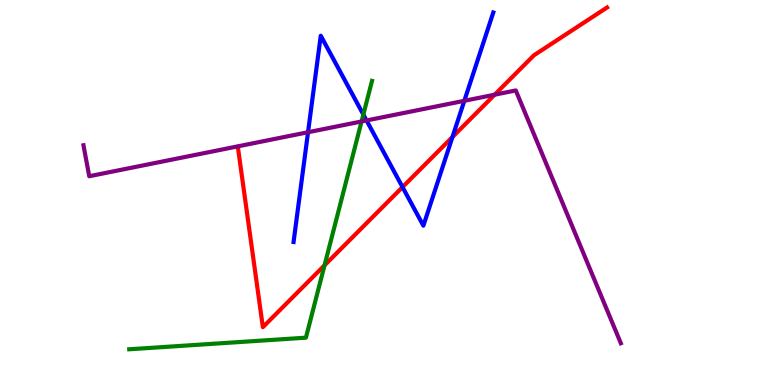[{'lines': ['blue', 'red'], 'intersections': [{'x': 5.19, 'y': 5.14}, {'x': 5.84, 'y': 6.44}]}, {'lines': ['green', 'red'], 'intersections': [{'x': 4.19, 'y': 3.11}]}, {'lines': ['purple', 'red'], 'intersections': [{'x': 6.38, 'y': 7.54}]}, {'lines': ['blue', 'green'], 'intersections': [{'x': 4.69, 'y': 7.02}]}, {'lines': ['blue', 'purple'], 'intersections': [{'x': 3.97, 'y': 6.57}, {'x': 4.73, 'y': 6.87}, {'x': 5.99, 'y': 7.38}]}, {'lines': ['green', 'purple'], 'intersections': [{'x': 4.67, 'y': 6.85}]}]